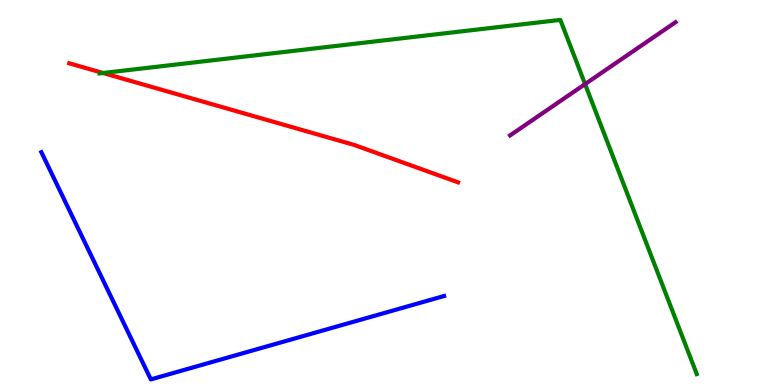[{'lines': ['blue', 'red'], 'intersections': []}, {'lines': ['green', 'red'], 'intersections': [{'x': 1.33, 'y': 8.1}]}, {'lines': ['purple', 'red'], 'intersections': []}, {'lines': ['blue', 'green'], 'intersections': []}, {'lines': ['blue', 'purple'], 'intersections': []}, {'lines': ['green', 'purple'], 'intersections': [{'x': 7.55, 'y': 7.82}]}]